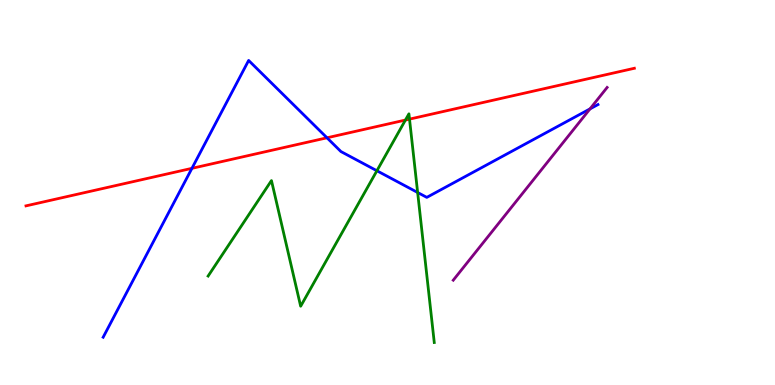[{'lines': ['blue', 'red'], 'intersections': [{'x': 2.48, 'y': 5.63}, {'x': 4.22, 'y': 6.42}]}, {'lines': ['green', 'red'], 'intersections': [{'x': 5.23, 'y': 6.88}, {'x': 5.28, 'y': 6.91}]}, {'lines': ['purple', 'red'], 'intersections': []}, {'lines': ['blue', 'green'], 'intersections': [{'x': 4.86, 'y': 5.56}, {'x': 5.39, 'y': 5.0}]}, {'lines': ['blue', 'purple'], 'intersections': [{'x': 7.61, 'y': 7.17}]}, {'lines': ['green', 'purple'], 'intersections': []}]